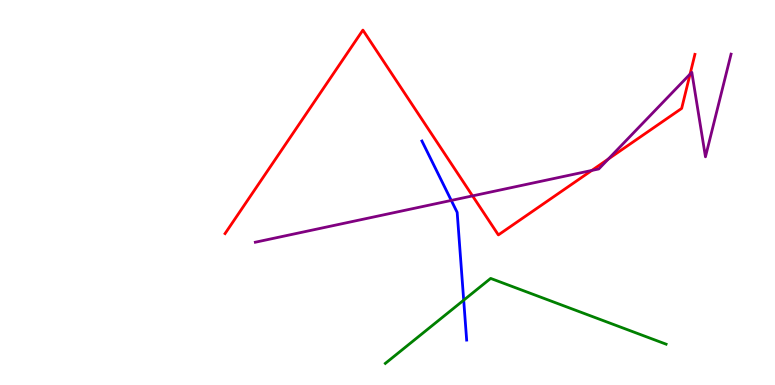[{'lines': ['blue', 'red'], 'intersections': []}, {'lines': ['green', 'red'], 'intersections': []}, {'lines': ['purple', 'red'], 'intersections': [{'x': 6.1, 'y': 4.91}, {'x': 7.64, 'y': 5.57}, {'x': 7.85, 'y': 5.87}, {'x': 8.9, 'y': 8.07}]}, {'lines': ['blue', 'green'], 'intersections': [{'x': 5.98, 'y': 2.2}]}, {'lines': ['blue', 'purple'], 'intersections': [{'x': 5.82, 'y': 4.79}]}, {'lines': ['green', 'purple'], 'intersections': []}]